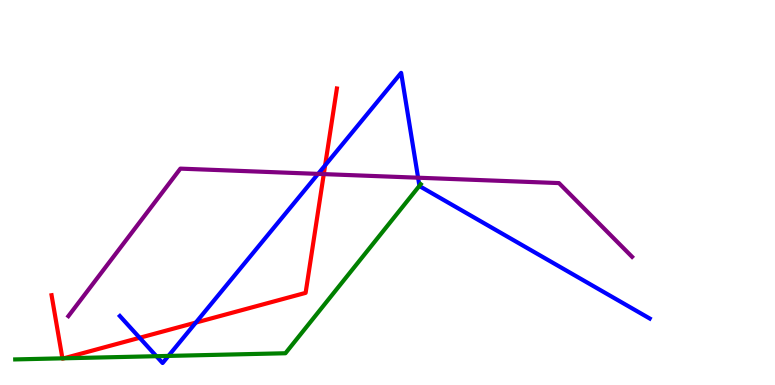[{'lines': ['blue', 'red'], 'intersections': [{'x': 1.8, 'y': 1.23}, {'x': 2.53, 'y': 1.62}, {'x': 4.2, 'y': 5.71}]}, {'lines': ['green', 'red'], 'intersections': [{'x': 0.805, 'y': 0.693}, {'x': 0.824, 'y': 0.693}]}, {'lines': ['purple', 'red'], 'intersections': [{'x': 4.18, 'y': 5.48}]}, {'lines': ['blue', 'green'], 'intersections': [{'x': 2.02, 'y': 0.748}, {'x': 2.17, 'y': 0.755}, {'x': 5.41, 'y': 5.17}]}, {'lines': ['blue', 'purple'], 'intersections': [{'x': 4.1, 'y': 5.48}, {'x': 5.39, 'y': 5.38}]}, {'lines': ['green', 'purple'], 'intersections': []}]